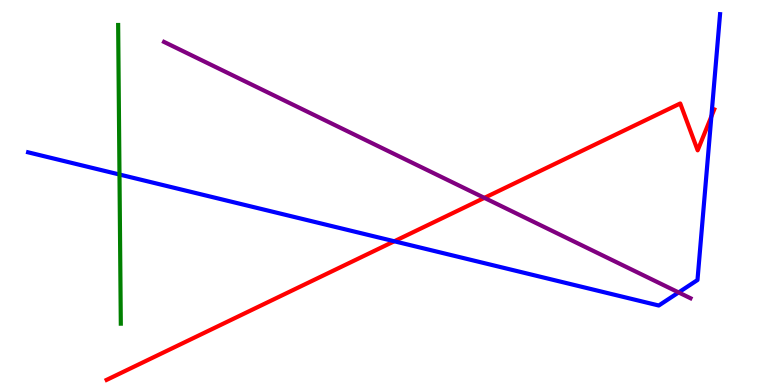[{'lines': ['blue', 'red'], 'intersections': [{'x': 5.09, 'y': 3.73}, {'x': 9.18, 'y': 6.97}]}, {'lines': ['green', 'red'], 'intersections': []}, {'lines': ['purple', 'red'], 'intersections': [{'x': 6.25, 'y': 4.86}]}, {'lines': ['blue', 'green'], 'intersections': [{'x': 1.54, 'y': 5.47}]}, {'lines': ['blue', 'purple'], 'intersections': [{'x': 8.76, 'y': 2.4}]}, {'lines': ['green', 'purple'], 'intersections': []}]